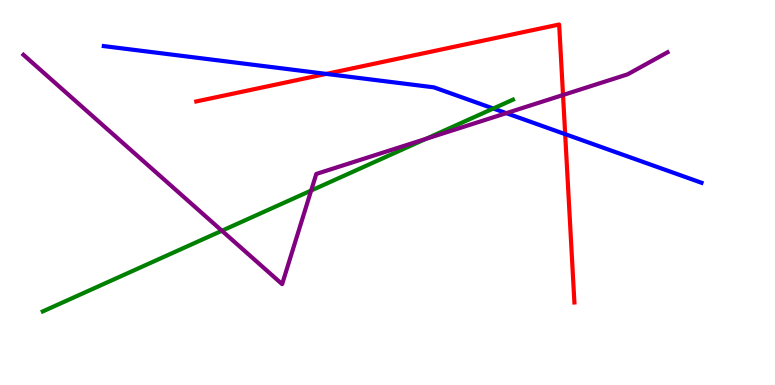[{'lines': ['blue', 'red'], 'intersections': [{'x': 4.21, 'y': 8.08}, {'x': 7.29, 'y': 6.52}]}, {'lines': ['green', 'red'], 'intersections': []}, {'lines': ['purple', 'red'], 'intersections': [{'x': 7.26, 'y': 7.53}]}, {'lines': ['blue', 'green'], 'intersections': [{'x': 6.37, 'y': 7.18}]}, {'lines': ['blue', 'purple'], 'intersections': [{'x': 6.53, 'y': 7.06}]}, {'lines': ['green', 'purple'], 'intersections': [{'x': 2.86, 'y': 4.01}, {'x': 4.01, 'y': 5.05}, {'x': 5.5, 'y': 6.39}]}]